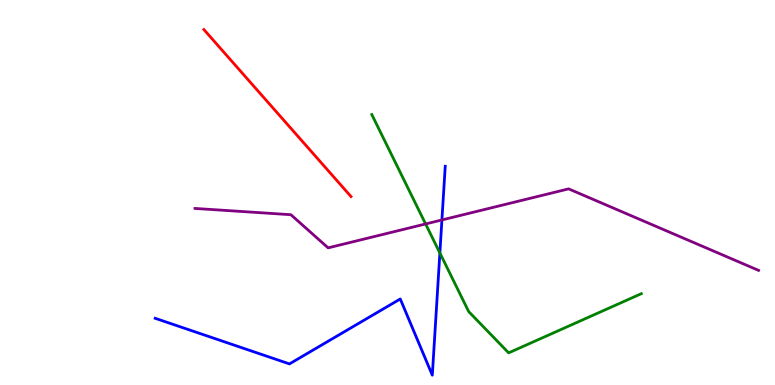[{'lines': ['blue', 'red'], 'intersections': []}, {'lines': ['green', 'red'], 'intersections': []}, {'lines': ['purple', 'red'], 'intersections': []}, {'lines': ['blue', 'green'], 'intersections': [{'x': 5.68, 'y': 3.43}]}, {'lines': ['blue', 'purple'], 'intersections': [{'x': 5.7, 'y': 4.29}]}, {'lines': ['green', 'purple'], 'intersections': [{'x': 5.49, 'y': 4.18}]}]